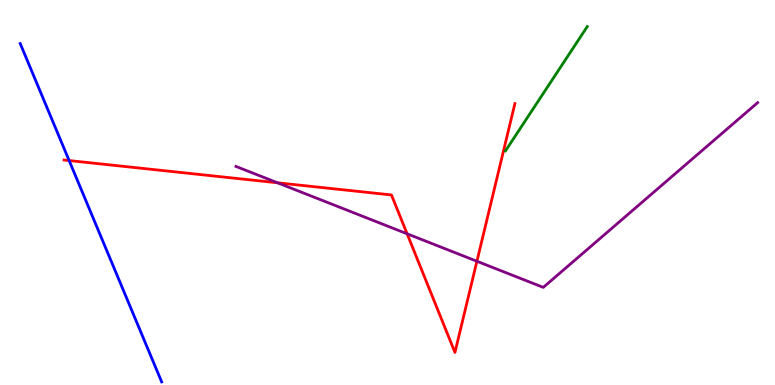[{'lines': ['blue', 'red'], 'intersections': [{'x': 0.892, 'y': 5.83}]}, {'lines': ['green', 'red'], 'intersections': []}, {'lines': ['purple', 'red'], 'intersections': [{'x': 3.58, 'y': 5.25}, {'x': 5.25, 'y': 3.93}, {'x': 6.15, 'y': 3.21}]}, {'lines': ['blue', 'green'], 'intersections': []}, {'lines': ['blue', 'purple'], 'intersections': []}, {'lines': ['green', 'purple'], 'intersections': []}]